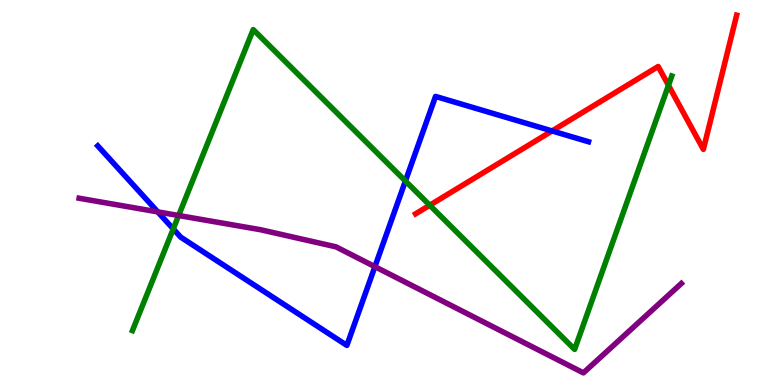[{'lines': ['blue', 'red'], 'intersections': [{'x': 7.12, 'y': 6.6}]}, {'lines': ['green', 'red'], 'intersections': [{'x': 5.55, 'y': 4.67}, {'x': 8.63, 'y': 7.78}]}, {'lines': ['purple', 'red'], 'intersections': []}, {'lines': ['blue', 'green'], 'intersections': [{'x': 2.24, 'y': 4.05}, {'x': 5.23, 'y': 5.3}]}, {'lines': ['blue', 'purple'], 'intersections': [{'x': 2.04, 'y': 4.5}, {'x': 4.84, 'y': 3.07}]}, {'lines': ['green', 'purple'], 'intersections': [{'x': 2.3, 'y': 4.4}]}]